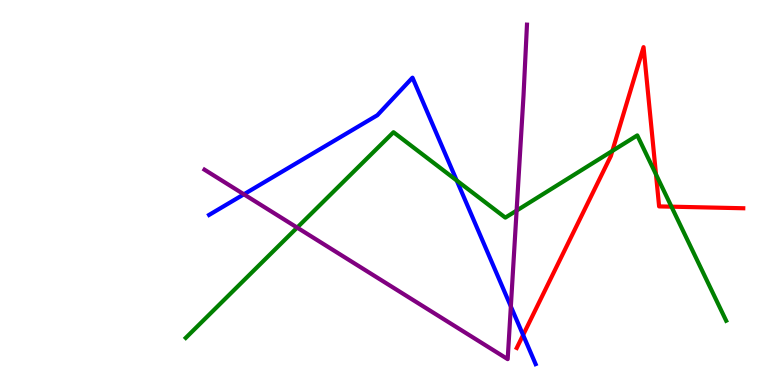[{'lines': ['blue', 'red'], 'intersections': [{'x': 6.75, 'y': 1.3}]}, {'lines': ['green', 'red'], 'intersections': [{'x': 7.9, 'y': 6.08}, {'x': 8.46, 'y': 5.47}, {'x': 8.66, 'y': 4.63}]}, {'lines': ['purple', 'red'], 'intersections': []}, {'lines': ['blue', 'green'], 'intersections': [{'x': 5.89, 'y': 5.31}]}, {'lines': ['blue', 'purple'], 'intersections': [{'x': 3.15, 'y': 4.95}, {'x': 6.59, 'y': 2.04}]}, {'lines': ['green', 'purple'], 'intersections': [{'x': 3.83, 'y': 4.09}, {'x': 6.67, 'y': 4.53}]}]